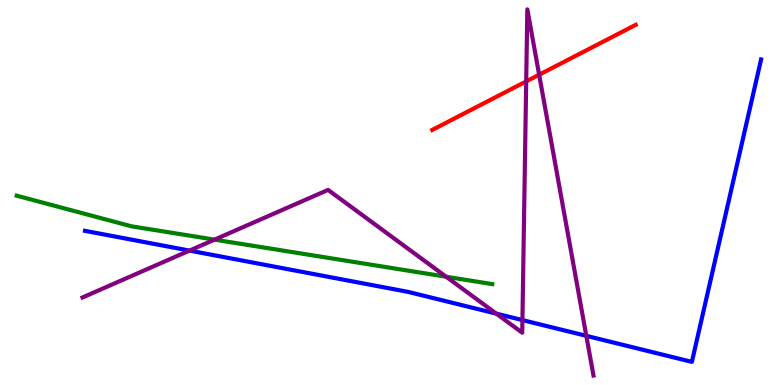[{'lines': ['blue', 'red'], 'intersections': []}, {'lines': ['green', 'red'], 'intersections': []}, {'lines': ['purple', 'red'], 'intersections': [{'x': 6.79, 'y': 7.89}, {'x': 6.96, 'y': 8.06}]}, {'lines': ['blue', 'green'], 'intersections': []}, {'lines': ['blue', 'purple'], 'intersections': [{'x': 2.45, 'y': 3.49}, {'x': 6.4, 'y': 1.85}, {'x': 6.74, 'y': 1.69}, {'x': 7.57, 'y': 1.28}]}, {'lines': ['green', 'purple'], 'intersections': [{'x': 2.77, 'y': 3.78}, {'x': 5.76, 'y': 2.81}]}]